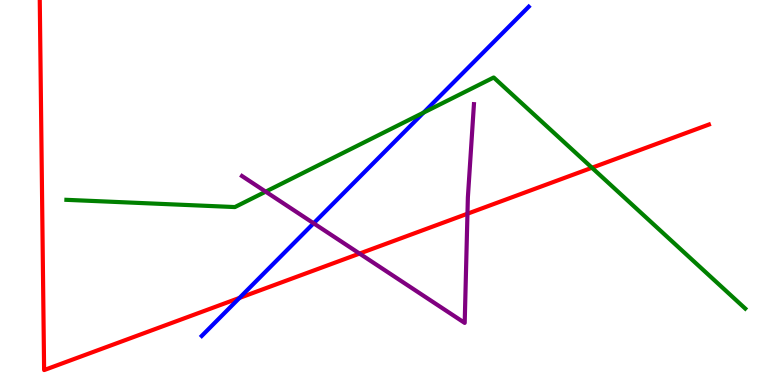[{'lines': ['blue', 'red'], 'intersections': [{'x': 3.09, 'y': 2.26}]}, {'lines': ['green', 'red'], 'intersections': [{'x': 7.64, 'y': 5.64}]}, {'lines': ['purple', 'red'], 'intersections': [{'x': 4.64, 'y': 3.41}, {'x': 6.03, 'y': 4.45}]}, {'lines': ['blue', 'green'], 'intersections': [{'x': 5.47, 'y': 7.07}]}, {'lines': ['blue', 'purple'], 'intersections': [{'x': 4.05, 'y': 4.2}]}, {'lines': ['green', 'purple'], 'intersections': [{'x': 3.43, 'y': 5.02}]}]